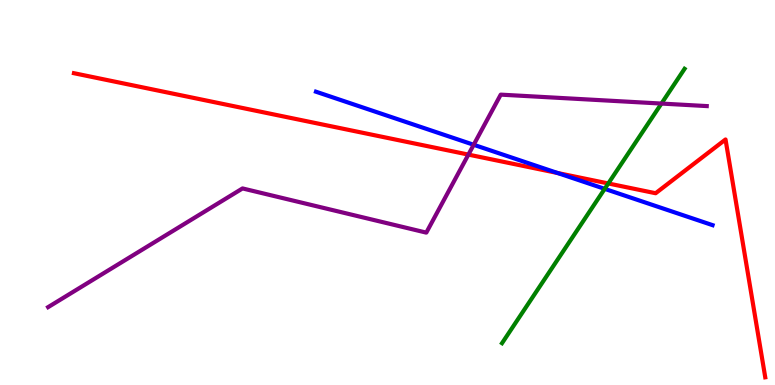[{'lines': ['blue', 'red'], 'intersections': [{'x': 7.19, 'y': 5.51}]}, {'lines': ['green', 'red'], 'intersections': [{'x': 7.85, 'y': 5.23}]}, {'lines': ['purple', 'red'], 'intersections': [{'x': 6.04, 'y': 5.98}]}, {'lines': ['blue', 'green'], 'intersections': [{'x': 7.8, 'y': 5.09}]}, {'lines': ['blue', 'purple'], 'intersections': [{'x': 6.11, 'y': 6.24}]}, {'lines': ['green', 'purple'], 'intersections': [{'x': 8.53, 'y': 7.31}]}]